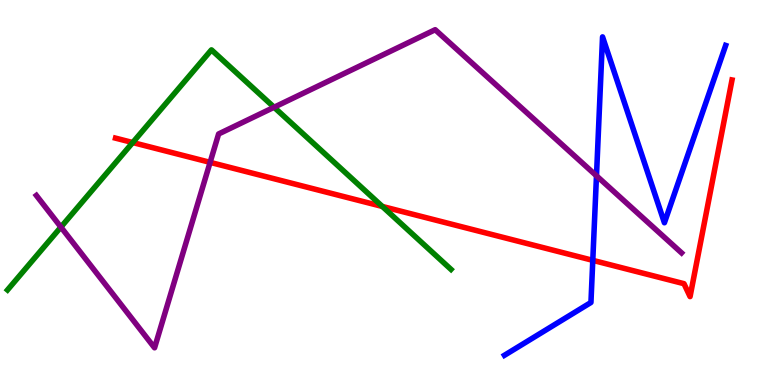[{'lines': ['blue', 'red'], 'intersections': [{'x': 7.65, 'y': 3.24}]}, {'lines': ['green', 'red'], 'intersections': [{'x': 1.71, 'y': 6.3}, {'x': 4.93, 'y': 4.64}]}, {'lines': ['purple', 'red'], 'intersections': [{'x': 2.71, 'y': 5.78}]}, {'lines': ['blue', 'green'], 'intersections': []}, {'lines': ['blue', 'purple'], 'intersections': [{'x': 7.7, 'y': 5.43}]}, {'lines': ['green', 'purple'], 'intersections': [{'x': 0.786, 'y': 4.1}, {'x': 3.54, 'y': 7.21}]}]